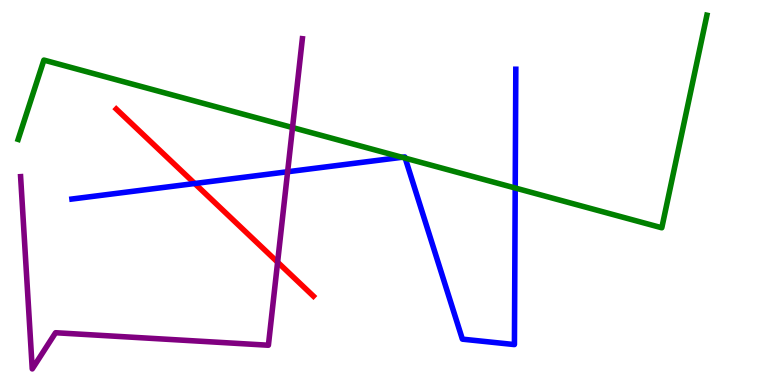[{'lines': ['blue', 'red'], 'intersections': [{'x': 2.51, 'y': 5.23}]}, {'lines': ['green', 'red'], 'intersections': []}, {'lines': ['purple', 'red'], 'intersections': [{'x': 3.58, 'y': 3.19}]}, {'lines': ['blue', 'green'], 'intersections': [{'x': 5.19, 'y': 5.91}, {'x': 5.23, 'y': 5.89}, {'x': 6.65, 'y': 5.12}]}, {'lines': ['blue', 'purple'], 'intersections': [{'x': 3.71, 'y': 5.54}]}, {'lines': ['green', 'purple'], 'intersections': [{'x': 3.77, 'y': 6.69}]}]